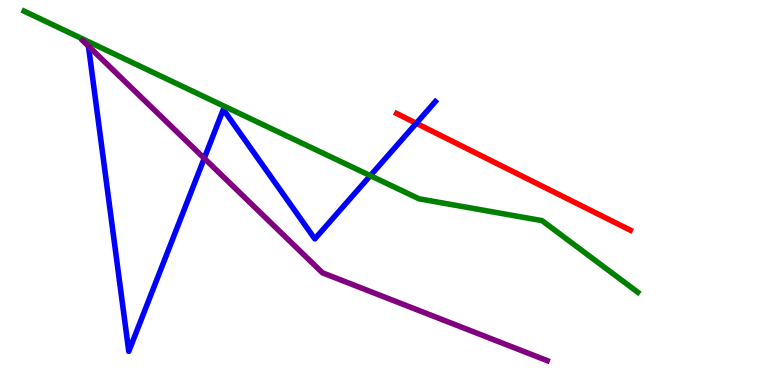[{'lines': ['blue', 'red'], 'intersections': [{'x': 5.37, 'y': 6.8}]}, {'lines': ['green', 'red'], 'intersections': []}, {'lines': ['purple', 'red'], 'intersections': []}, {'lines': ['blue', 'green'], 'intersections': [{'x': 4.78, 'y': 5.44}]}, {'lines': ['blue', 'purple'], 'intersections': [{'x': 1.14, 'y': 8.8}, {'x': 2.64, 'y': 5.89}]}, {'lines': ['green', 'purple'], 'intersections': []}]